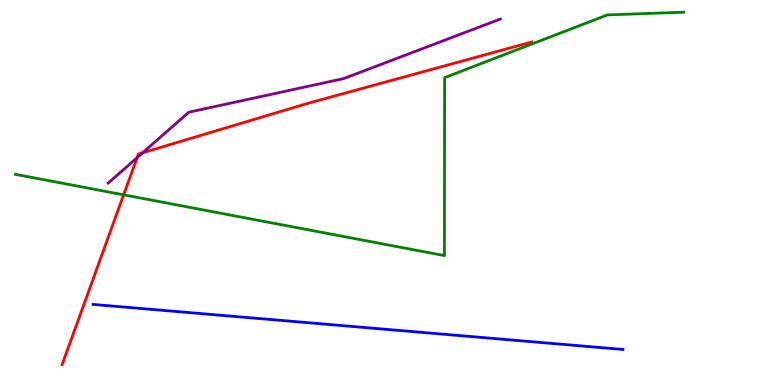[{'lines': ['blue', 'red'], 'intersections': []}, {'lines': ['green', 'red'], 'intersections': [{'x': 1.6, 'y': 4.94}]}, {'lines': ['purple', 'red'], 'intersections': [{'x': 1.77, 'y': 5.9}, {'x': 1.84, 'y': 6.03}]}, {'lines': ['blue', 'green'], 'intersections': []}, {'lines': ['blue', 'purple'], 'intersections': []}, {'lines': ['green', 'purple'], 'intersections': []}]